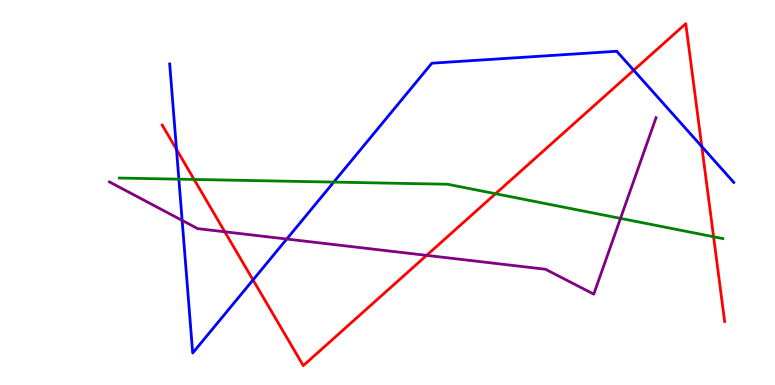[{'lines': ['blue', 'red'], 'intersections': [{'x': 2.28, 'y': 6.12}, {'x': 3.26, 'y': 2.73}, {'x': 8.18, 'y': 8.18}, {'x': 9.06, 'y': 6.19}]}, {'lines': ['green', 'red'], 'intersections': [{'x': 2.5, 'y': 5.34}, {'x': 6.39, 'y': 4.97}, {'x': 9.21, 'y': 3.85}]}, {'lines': ['purple', 'red'], 'intersections': [{'x': 2.9, 'y': 3.98}, {'x': 5.5, 'y': 3.37}]}, {'lines': ['blue', 'green'], 'intersections': [{'x': 2.31, 'y': 5.35}, {'x': 4.31, 'y': 5.27}]}, {'lines': ['blue', 'purple'], 'intersections': [{'x': 2.35, 'y': 4.27}, {'x': 3.7, 'y': 3.79}]}, {'lines': ['green', 'purple'], 'intersections': [{'x': 8.01, 'y': 4.33}]}]